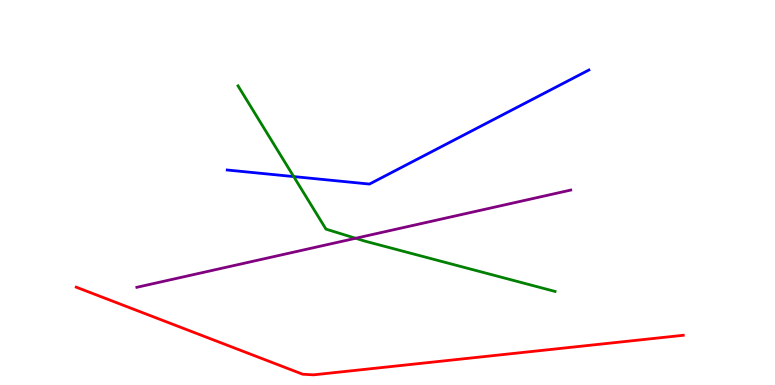[{'lines': ['blue', 'red'], 'intersections': []}, {'lines': ['green', 'red'], 'intersections': []}, {'lines': ['purple', 'red'], 'intersections': []}, {'lines': ['blue', 'green'], 'intersections': [{'x': 3.79, 'y': 5.41}]}, {'lines': ['blue', 'purple'], 'intersections': []}, {'lines': ['green', 'purple'], 'intersections': [{'x': 4.59, 'y': 3.81}]}]